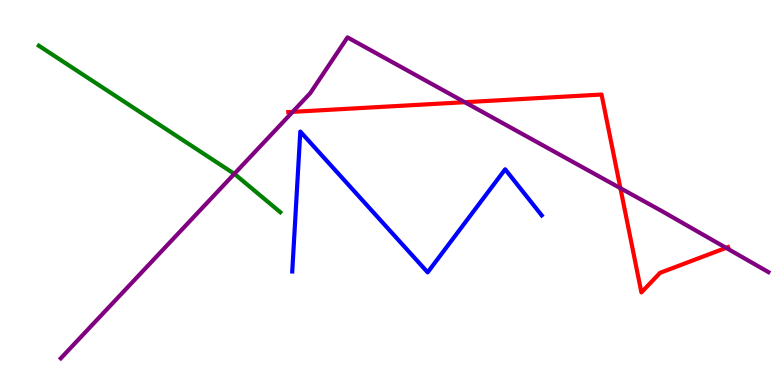[{'lines': ['blue', 'red'], 'intersections': []}, {'lines': ['green', 'red'], 'intersections': []}, {'lines': ['purple', 'red'], 'intersections': [{'x': 3.78, 'y': 7.09}, {'x': 6.0, 'y': 7.35}, {'x': 8.01, 'y': 5.11}, {'x': 9.37, 'y': 3.56}]}, {'lines': ['blue', 'green'], 'intersections': []}, {'lines': ['blue', 'purple'], 'intersections': []}, {'lines': ['green', 'purple'], 'intersections': [{'x': 3.02, 'y': 5.48}]}]